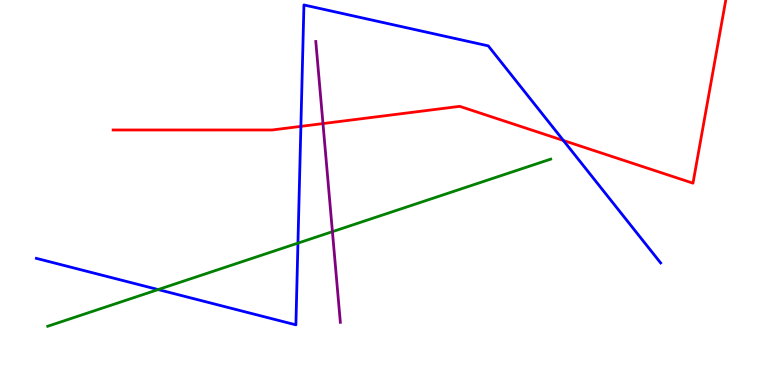[{'lines': ['blue', 'red'], 'intersections': [{'x': 3.88, 'y': 6.72}, {'x': 7.27, 'y': 6.35}]}, {'lines': ['green', 'red'], 'intersections': []}, {'lines': ['purple', 'red'], 'intersections': [{'x': 4.17, 'y': 6.79}]}, {'lines': ['blue', 'green'], 'intersections': [{'x': 2.04, 'y': 2.48}, {'x': 3.84, 'y': 3.69}]}, {'lines': ['blue', 'purple'], 'intersections': []}, {'lines': ['green', 'purple'], 'intersections': [{'x': 4.29, 'y': 3.98}]}]